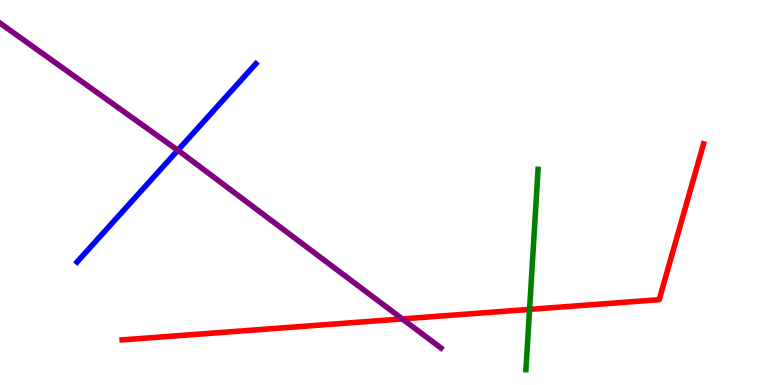[{'lines': ['blue', 'red'], 'intersections': []}, {'lines': ['green', 'red'], 'intersections': [{'x': 6.83, 'y': 1.96}]}, {'lines': ['purple', 'red'], 'intersections': [{'x': 5.19, 'y': 1.72}]}, {'lines': ['blue', 'green'], 'intersections': []}, {'lines': ['blue', 'purple'], 'intersections': [{'x': 2.29, 'y': 6.1}]}, {'lines': ['green', 'purple'], 'intersections': []}]